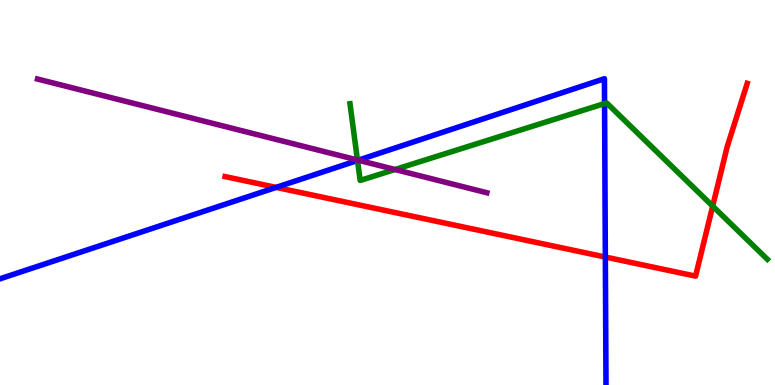[{'lines': ['blue', 'red'], 'intersections': [{'x': 3.56, 'y': 5.13}, {'x': 7.81, 'y': 3.32}]}, {'lines': ['green', 'red'], 'intersections': [{'x': 9.2, 'y': 4.65}]}, {'lines': ['purple', 'red'], 'intersections': []}, {'lines': ['blue', 'green'], 'intersections': [{'x': 4.61, 'y': 5.83}, {'x': 7.8, 'y': 7.31}]}, {'lines': ['blue', 'purple'], 'intersections': [{'x': 4.62, 'y': 5.84}]}, {'lines': ['green', 'purple'], 'intersections': [{'x': 4.61, 'y': 5.84}, {'x': 5.1, 'y': 5.6}]}]